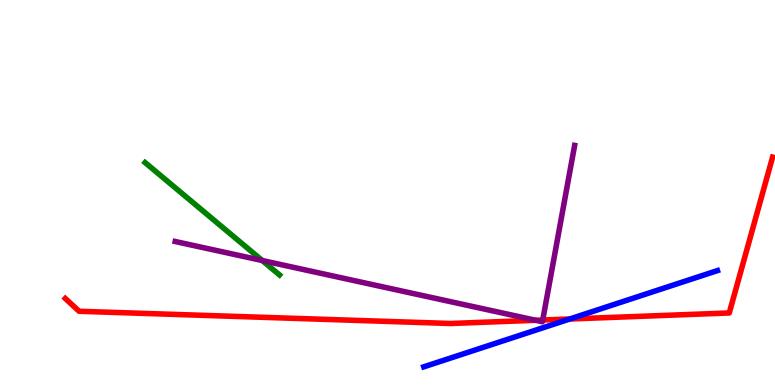[{'lines': ['blue', 'red'], 'intersections': [{'x': 7.35, 'y': 1.71}]}, {'lines': ['green', 'red'], 'intersections': []}, {'lines': ['purple', 'red'], 'intersections': [{'x': 6.91, 'y': 1.68}, {'x': 7.0, 'y': 1.69}]}, {'lines': ['blue', 'green'], 'intersections': []}, {'lines': ['blue', 'purple'], 'intersections': []}, {'lines': ['green', 'purple'], 'intersections': [{'x': 3.38, 'y': 3.23}]}]